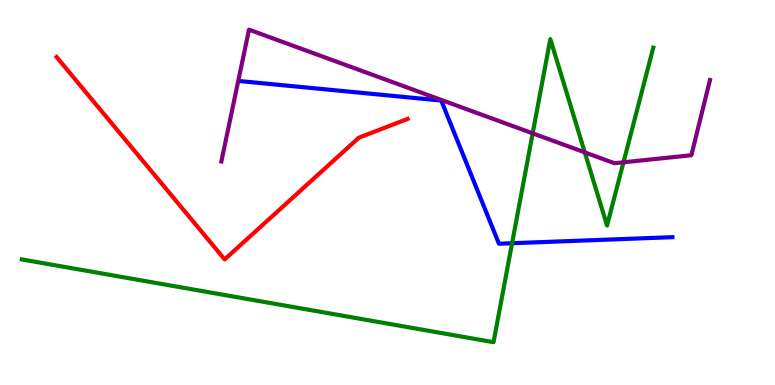[{'lines': ['blue', 'red'], 'intersections': []}, {'lines': ['green', 'red'], 'intersections': []}, {'lines': ['purple', 'red'], 'intersections': []}, {'lines': ['blue', 'green'], 'intersections': [{'x': 6.61, 'y': 3.68}]}, {'lines': ['blue', 'purple'], 'intersections': []}, {'lines': ['green', 'purple'], 'intersections': [{'x': 6.87, 'y': 6.54}, {'x': 7.55, 'y': 6.04}, {'x': 8.04, 'y': 5.78}]}]